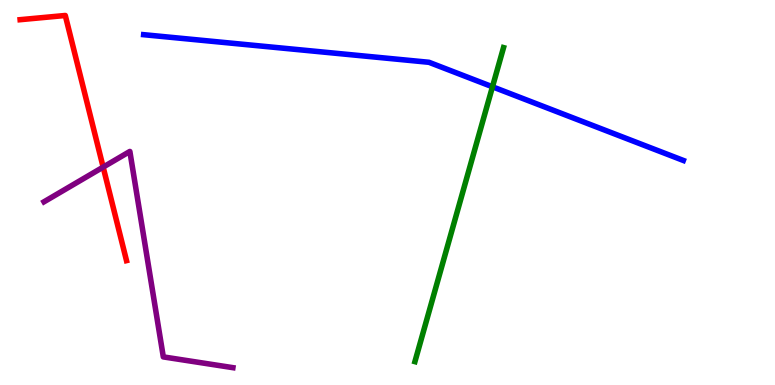[{'lines': ['blue', 'red'], 'intersections': []}, {'lines': ['green', 'red'], 'intersections': []}, {'lines': ['purple', 'red'], 'intersections': [{'x': 1.33, 'y': 5.66}]}, {'lines': ['blue', 'green'], 'intersections': [{'x': 6.35, 'y': 7.75}]}, {'lines': ['blue', 'purple'], 'intersections': []}, {'lines': ['green', 'purple'], 'intersections': []}]